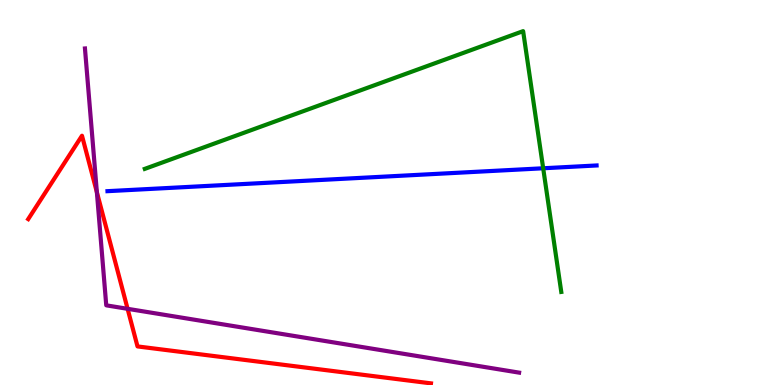[{'lines': ['blue', 'red'], 'intersections': []}, {'lines': ['green', 'red'], 'intersections': []}, {'lines': ['purple', 'red'], 'intersections': [{'x': 1.25, 'y': 5.01}, {'x': 1.65, 'y': 1.98}]}, {'lines': ['blue', 'green'], 'intersections': [{'x': 7.01, 'y': 5.63}]}, {'lines': ['blue', 'purple'], 'intersections': []}, {'lines': ['green', 'purple'], 'intersections': []}]